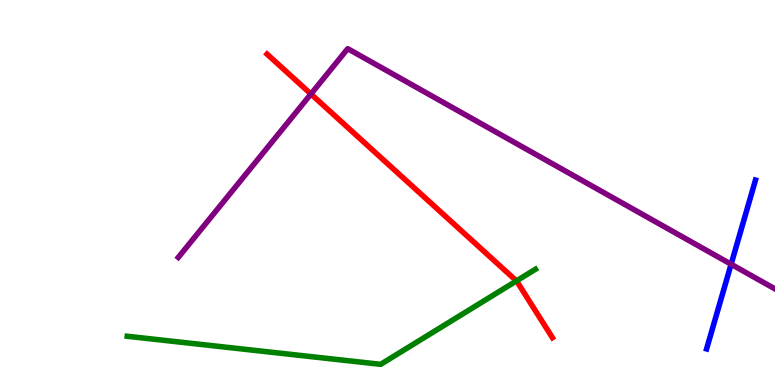[{'lines': ['blue', 'red'], 'intersections': []}, {'lines': ['green', 'red'], 'intersections': [{'x': 6.66, 'y': 2.7}]}, {'lines': ['purple', 'red'], 'intersections': [{'x': 4.01, 'y': 7.56}]}, {'lines': ['blue', 'green'], 'intersections': []}, {'lines': ['blue', 'purple'], 'intersections': [{'x': 9.43, 'y': 3.14}]}, {'lines': ['green', 'purple'], 'intersections': []}]